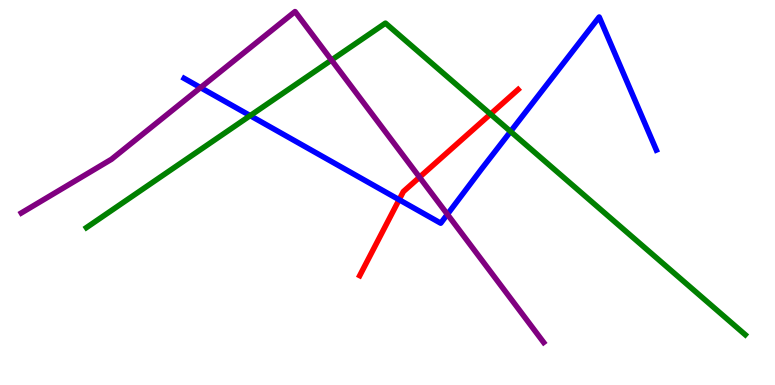[{'lines': ['blue', 'red'], 'intersections': [{'x': 5.15, 'y': 4.81}]}, {'lines': ['green', 'red'], 'intersections': [{'x': 6.33, 'y': 7.04}]}, {'lines': ['purple', 'red'], 'intersections': [{'x': 5.41, 'y': 5.4}]}, {'lines': ['blue', 'green'], 'intersections': [{'x': 3.23, 'y': 7.0}, {'x': 6.59, 'y': 6.58}]}, {'lines': ['blue', 'purple'], 'intersections': [{'x': 2.59, 'y': 7.72}, {'x': 5.77, 'y': 4.43}]}, {'lines': ['green', 'purple'], 'intersections': [{'x': 4.28, 'y': 8.44}]}]